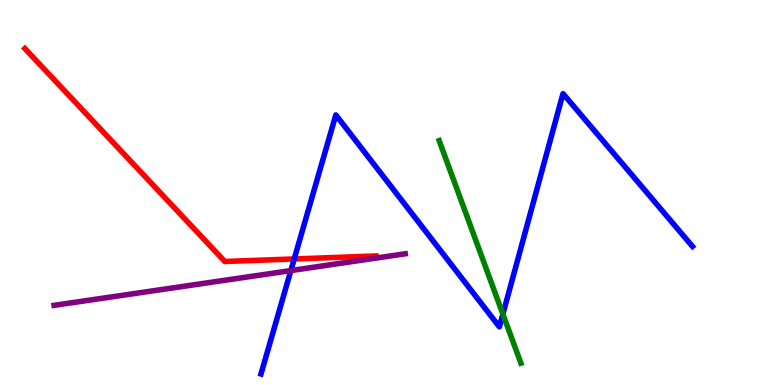[{'lines': ['blue', 'red'], 'intersections': [{'x': 3.8, 'y': 3.27}]}, {'lines': ['green', 'red'], 'intersections': []}, {'lines': ['purple', 'red'], 'intersections': []}, {'lines': ['blue', 'green'], 'intersections': [{'x': 6.49, 'y': 1.84}]}, {'lines': ['blue', 'purple'], 'intersections': [{'x': 3.75, 'y': 2.97}]}, {'lines': ['green', 'purple'], 'intersections': []}]